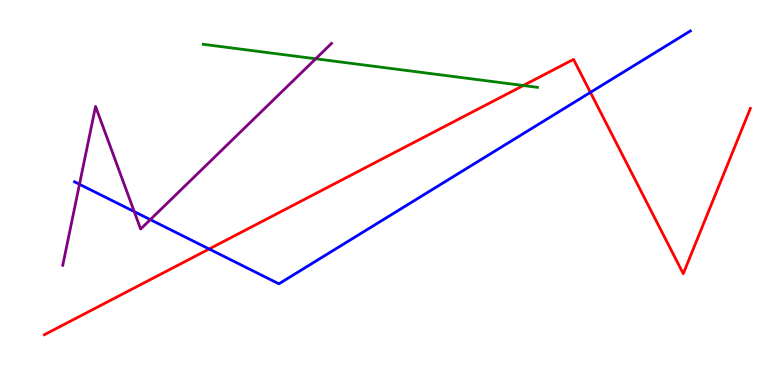[{'lines': ['blue', 'red'], 'intersections': [{'x': 2.7, 'y': 3.53}, {'x': 7.62, 'y': 7.6}]}, {'lines': ['green', 'red'], 'intersections': [{'x': 6.75, 'y': 7.78}]}, {'lines': ['purple', 'red'], 'intersections': []}, {'lines': ['blue', 'green'], 'intersections': []}, {'lines': ['blue', 'purple'], 'intersections': [{'x': 1.03, 'y': 5.21}, {'x': 1.73, 'y': 4.5}, {'x': 1.94, 'y': 4.3}]}, {'lines': ['green', 'purple'], 'intersections': [{'x': 4.07, 'y': 8.47}]}]